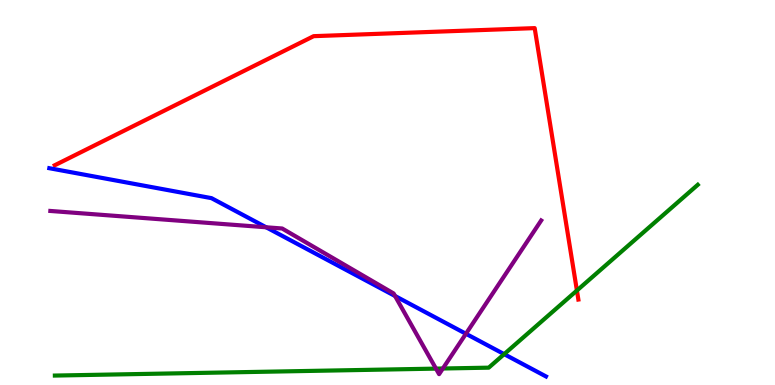[{'lines': ['blue', 'red'], 'intersections': []}, {'lines': ['green', 'red'], 'intersections': [{'x': 7.44, 'y': 2.45}]}, {'lines': ['purple', 'red'], 'intersections': []}, {'lines': ['blue', 'green'], 'intersections': [{'x': 6.51, 'y': 0.801}]}, {'lines': ['blue', 'purple'], 'intersections': [{'x': 3.43, 'y': 4.1}, {'x': 5.1, 'y': 2.31}, {'x': 6.01, 'y': 1.33}]}, {'lines': ['green', 'purple'], 'intersections': [{'x': 5.63, 'y': 0.425}, {'x': 5.71, 'y': 0.429}]}]